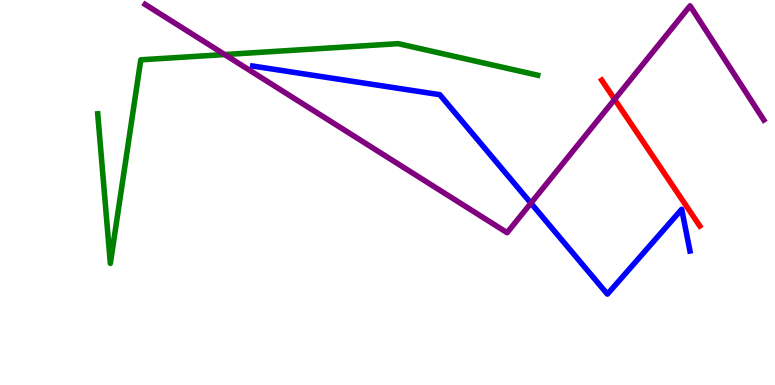[{'lines': ['blue', 'red'], 'intersections': []}, {'lines': ['green', 'red'], 'intersections': []}, {'lines': ['purple', 'red'], 'intersections': [{'x': 7.93, 'y': 7.42}]}, {'lines': ['blue', 'green'], 'intersections': []}, {'lines': ['blue', 'purple'], 'intersections': [{'x': 6.85, 'y': 4.72}]}, {'lines': ['green', 'purple'], 'intersections': [{'x': 2.9, 'y': 8.58}]}]